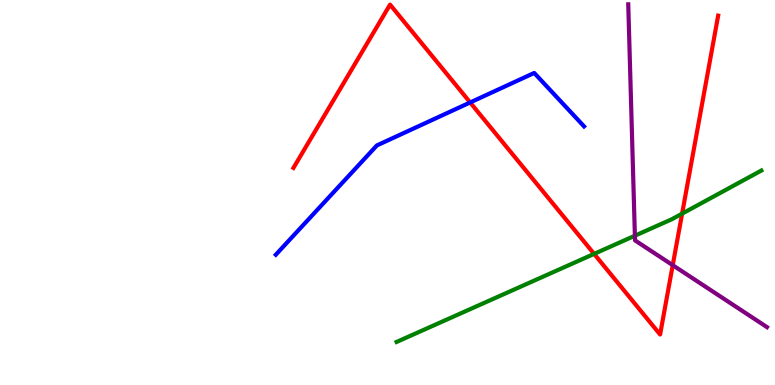[{'lines': ['blue', 'red'], 'intersections': [{'x': 6.07, 'y': 7.34}]}, {'lines': ['green', 'red'], 'intersections': [{'x': 7.67, 'y': 3.41}, {'x': 8.8, 'y': 4.45}]}, {'lines': ['purple', 'red'], 'intersections': [{'x': 8.68, 'y': 3.11}]}, {'lines': ['blue', 'green'], 'intersections': []}, {'lines': ['blue', 'purple'], 'intersections': []}, {'lines': ['green', 'purple'], 'intersections': [{'x': 8.19, 'y': 3.88}]}]